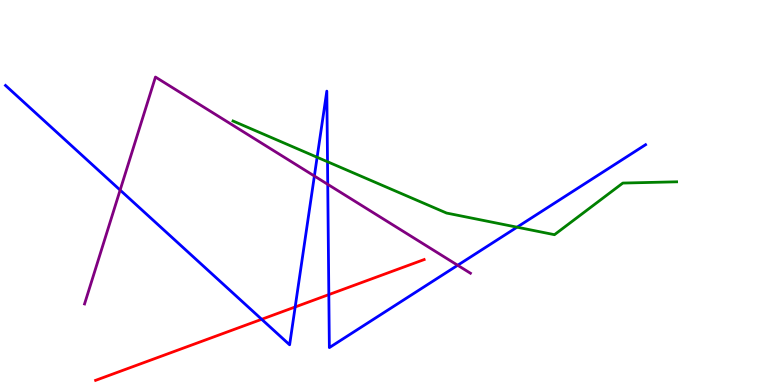[{'lines': ['blue', 'red'], 'intersections': [{'x': 3.38, 'y': 1.71}, {'x': 3.81, 'y': 2.03}, {'x': 4.24, 'y': 2.35}]}, {'lines': ['green', 'red'], 'intersections': []}, {'lines': ['purple', 'red'], 'intersections': []}, {'lines': ['blue', 'green'], 'intersections': [{'x': 4.09, 'y': 5.92}, {'x': 4.23, 'y': 5.8}, {'x': 6.67, 'y': 4.1}]}, {'lines': ['blue', 'purple'], 'intersections': [{'x': 1.55, 'y': 5.06}, {'x': 4.06, 'y': 5.43}, {'x': 4.23, 'y': 5.21}, {'x': 5.91, 'y': 3.11}]}, {'lines': ['green', 'purple'], 'intersections': []}]